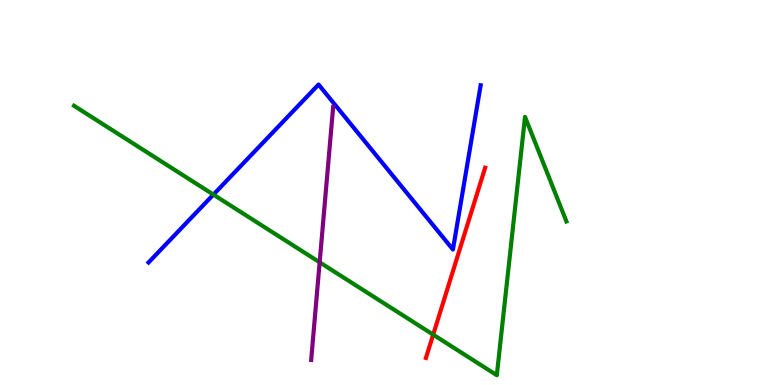[{'lines': ['blue', 'red'], 'intersections': []}, {'lines': ['green', 'red'], 'intersections': [{'x': 5.59, 'y': 1.31}]}, {'lines': ['purple', 'red'], 'intersections': []}, {'lines': ['blue', 'green'], 'intersections': [{'x': 2.75, 'y': 4.95}]}, {'lines': ['blue', 'purple'], 'intersections': []}, {'lines': ['green', 'purple'], 'intersections': [{'x': 4.12, 'y': 3.19}]}]